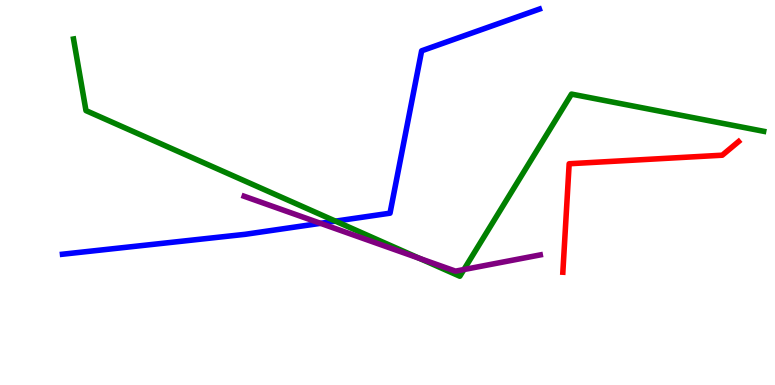[{'lines': ['blue', 'red'], 'intersections': []}, {'lines': ['green', 'red'], 'intersections': []}, {'lines': ['purple', 'red'], 'intersections': []}, {'lines': ['blue', 'green'], 'intersections': [{'x': 4.33, 'y': 4.26}]}, {'lines': ['blue', 'purple'], 'intersections': [{'x': 4.14, 'y': 4.2}]}, {'lines': ['green', 'purple'], 'intersections': [{'x': 5.41, 'y': 3.29}, {'x': 5.99, 'y': 3.0}]}]